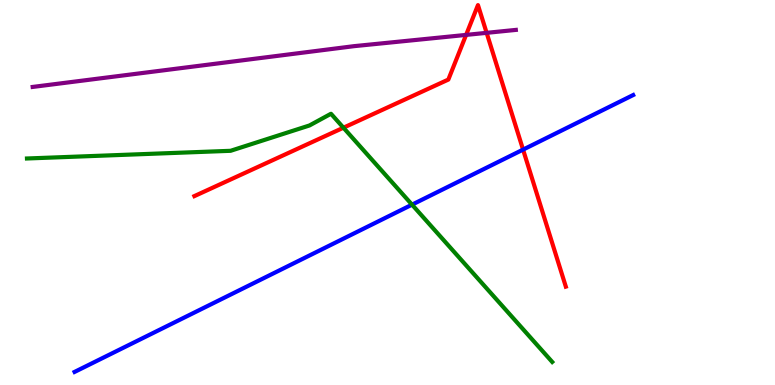[{'lines': ['blue', 'red'], 'intersections': [{'x': 6.75, 'y': 6.11}]}, {'lines': ['green', 'red'], 'intersections': [{'x': 4.43, 'y': 6.68}]}, {'lines': ['purple', 'red'], 'intersections': [{'x': 6.01, 'y': 9.09}, {'x': 6.28, 'y': 9.15}]}, {'lines': ['blue', 'green'], 'intersections': [{'x': 5.32, 'y': 4.68}]}, {'lines': ['blue', 'purple'], 'intersections': []}, {'lines': ['green', 'purple'], 'intersections': []}]